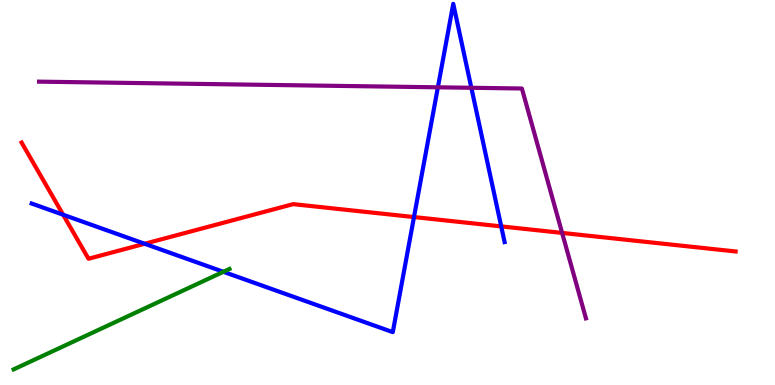[{'lines': ['blue', 'red'], 'intersections': [{'x': 0.815, 'y': 4.42}, {'x': 1.87, 'y': 3.67}, {'x': 5.34, 'y': 4.36}, {'x': 6.47, 'y': 4.12}]}, {'lines': ['green', 'red'], 'intersections': []}, {'lines': ['purple', 'red'], 'intersections': [{'x': 7.25, 'y': 3.95}]}, {'lines': ['blue', 'green'], 'intersections': [{'x': 2.88, 'y': 2.94}]}, {'lines': ['blue', 'purple'], 'intersections': [{'x': 5.65, 'y': 7.73}, {'x': 6.08, 'y': 7.72}]}, {'lines': ['green', 'purple'], 'intersections': []}]